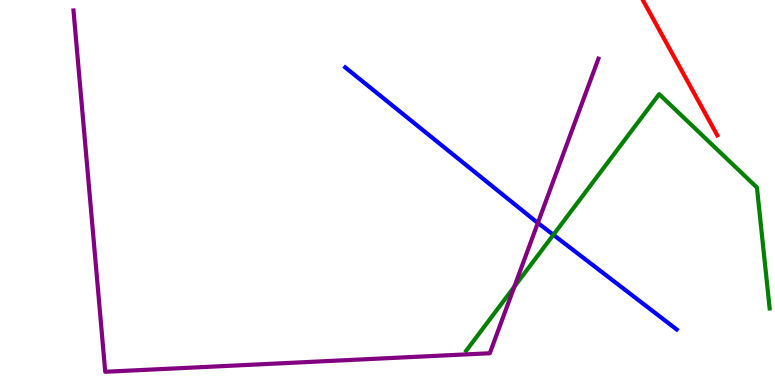[{'lines': ['blue', 'red'], 'intersections': []}, {'lines': ['green', 'red'], 'intersections': []}, {'lines': ['purple', 'red'], 'intersections': []}, {'lines': ['blue', 'green'], 'intersections': [{'x': 7.14, 'y': 3.9}]}, {'lines': ['blue', 'purple'], 'intersections': [{'x': 6.94, 'y': 4.21}]}, {'lines': ['green', 'purple'], 'intersections': [{'x': 6.64, 'y': 2.55}]}]